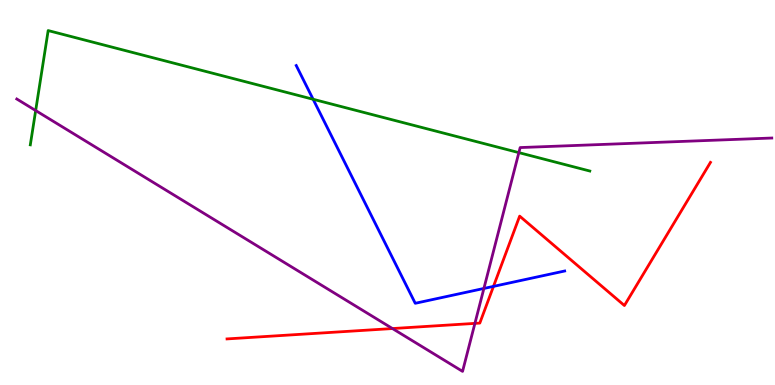[{'lines': ['blue', 'red'], 'intersections': [{'x': 6.37, 'y': 2.56}]}, {'lines': ['green', 'red'], 'intersections': []}, {'lines': ['purple', 'red'], 'intersections': [{'x': 5.06, 'y': 1.47}, {'x': 6.13, 'y': 1.6}]}, {'lines': ['blue', 'green'], 'intersections': [{'x': 4.04, 'y': 7.42}]}, {'lines': ['blue', 'purple'], 'intersections': [{'x': 6.24, 'y': 2.51}]}, {'lines': ['green', 'purple'], 'intersections': [{'x': 0.46, 'y': 7.13}, {'x': 6.69, 'y': 6.04}]}]